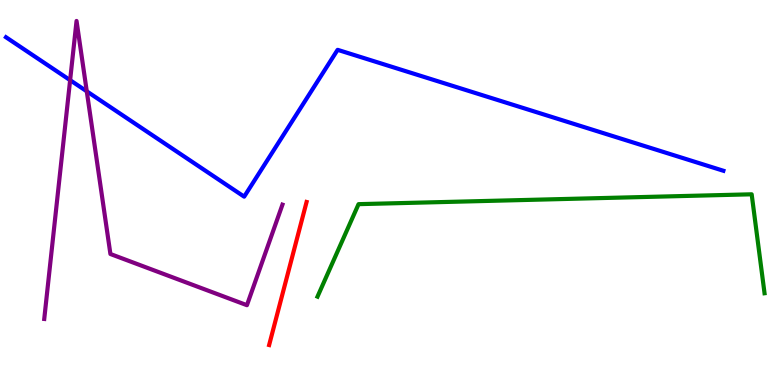[{'lines': ['blue', 'red'], 'intersections': []}, {'lines': ['green', 'red'], 'intersections': []}, {'lines': ['purple', 'red'], 'intersections': []}, {'lines': ['blue', 'green'], 'intersections': []}, {'lines': ['blue', 'purple'], 'intersections': [{'x': 0.905, 'y': 7.92}, {'x': 1.12, 'y': 7.63}]}, {'lines': ['green', 'purple'], 'intersections': []}]